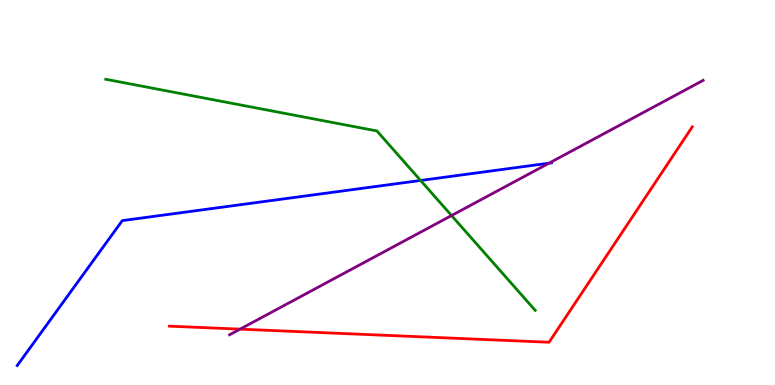[{'lines': ['blue', 'red'], 'intersections': []}, {'lines': ['green', 'red'], 'intersections': []}, {'lines': ['purple', 'red'], 'intersections': [{'x': 3.1, 'y': 1.45}]}, {'lines': ['blue', 'green'], 'intersections': [{'x': 5.43, 'y': 5.31}]}, {'lines': ['blue', 'purple'], 'intersections': [{'x': 7.08, 'y': 5.76}]}, {'lines': ['green', 'purple'], 'intersections': [{'x': 5.83, 'y': 4.4}]}]